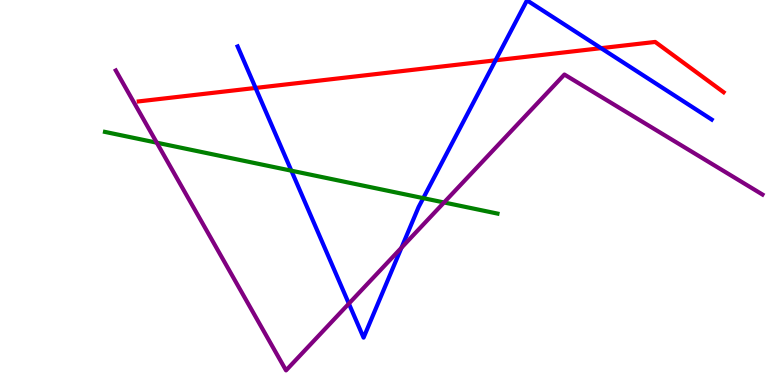[{'lines': ['blue', 'red'], 'intersections': [{'x': 3.3, 'y': 7.72}, {'x': 6.39, 'y': 8.43}, {'x': 7.76, 'y': 8.75}]}, {'lines': ['green', 'red'], 'intersections': []}, {'lines': ['purple', 'red'], 'intersections': []}, {'lines': ['blue', 'green'], 'intersections': [{'x': 3.76, 'y': 5.57}, {'x': 5.46, 'y': 4.85}]}, {'lines': ['blue', 'purple'], 'intersections': [{'x': 4.5, 'y': 2.11}, {'x': 5.18, 'y': 3.57}]}, {'lines': ['green', 'purple'], 'intersections': [{'x': 2.02, 'y': 6.29}, {'x': 5.73, 'y': 4.74}]}]